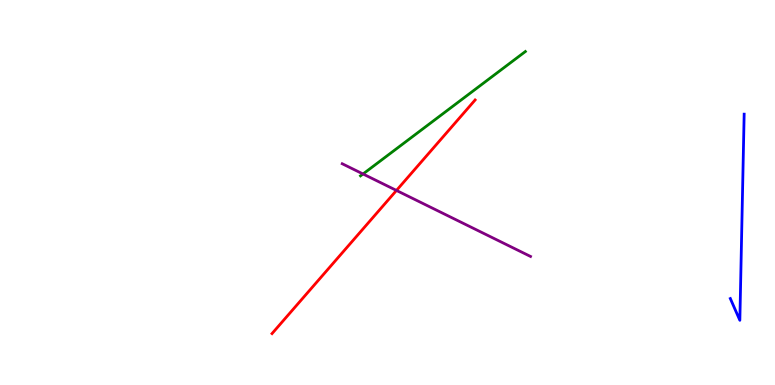[{'lines': ['blue', 'red'], 'intersections': []}, {'lines': ['green', 'red'], 'intersections': []}, {'lines': ['purple', 'red'], 'intersections': [{'x': 5.12, 'y': 5.05}]}, {'lines': ['blue', 'green'], 'intersections': []}, {'lines': ['blue', 'purple'], 'intersections': []}, {'lines': ['green', 'purple'], 'intersections': [{'x': 4.68, 'y': 5.48}]}]